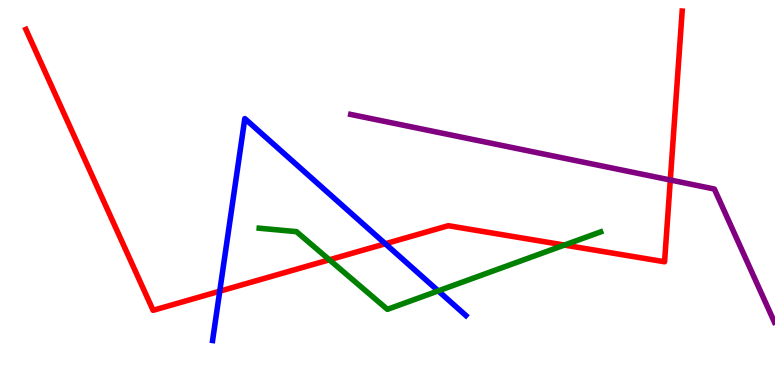[{'lines': ['blue', 'red'], 'intersections': [{'x': 2.84, 'y': 2.44}, {'x': 4.97, 'y': 3.67}]}, {'lines': ['green', 'red'], 'intersections': [{'x': 4.25, 'y': 3.25}, {'x': 7.28, 'y': 3.63}]}, {'lines': ['purple', 'red'], 'intersections': [{'x': 8.65, 'y': 5.32}]}, {'lines': ['blue', 'green'], 'intersections': [{'x': 5.65, 'y': 2.44}]}, {'lines': ['blue', 'purple'], 'intersections': []}, {'lines': ['green', 'purple'], 'intersections': []}]